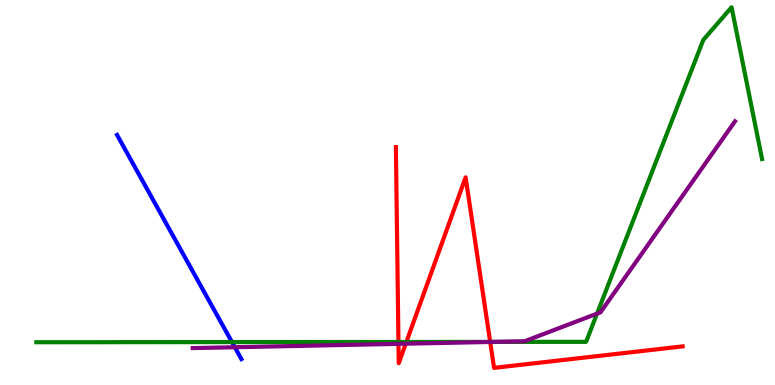[{'lines': ['blue', 'red'], 'intersections': []}, {'lines': ['green', 'red'], 'intersections': [{'x': 5.14, 'y': 1.12}, {'x': 5.24, 'y': 1.12}, {'x': 6.32, 'y': 1.12}]}, {'lines': ['purple', 'red'], 'intersections': [{'x': 5.14, 'y': 1.07}, {'x': 5.24, 'y': 1.07}, {'x': 6.32, 'y': 1.12}]}, {'lines': ['blue', 'green'], 'intersections': [{'x': 2.99, 'y': 1.11}]}, {'lines': ['blue', 'purple'], 'intersections': [{'x': 3.03, 'y': 0.981}]}, {'lines': ['green', 'purple'], 'intersections': [{'x': 6.35, 'y': 1.12}, {'x': 7.7, 'y': 1.85}]}]